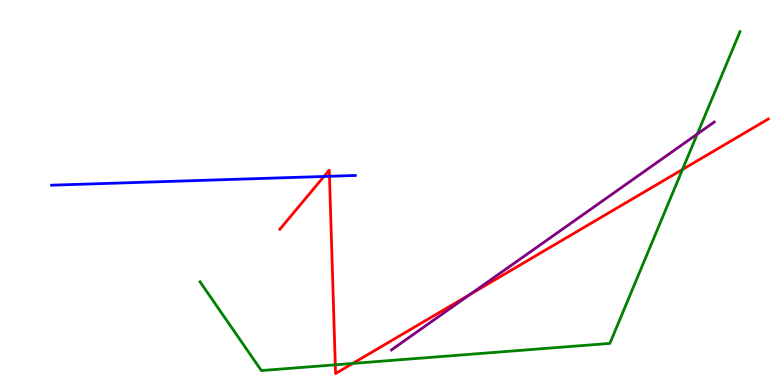[{'lines': ['blue', 'red'], 'intersections': [{'x': 4.18, 'y': 5.42}, {'x': 4.25, 'y': 5.42}]}, {'lines': ['green', 'red'], 'intersections': [{'x': 4.33, 'y': 0.525}, {'x': 4.55, 'y': 0.56}, {'x': 8.81, 'y': 5.6}]}, {'lines': ['purple', 'red'], 'intersections': [{'x': 6.06, 'y': 2.35}]}, {'lines': ['blue', 'green'], 'intersections': []}, {'lines': ['blue', 'purple'], 'intersections': []}, {'lines': ['green', 'purple'], 'intersections': [{'x': 9.0, 'y': 6.52}]}]